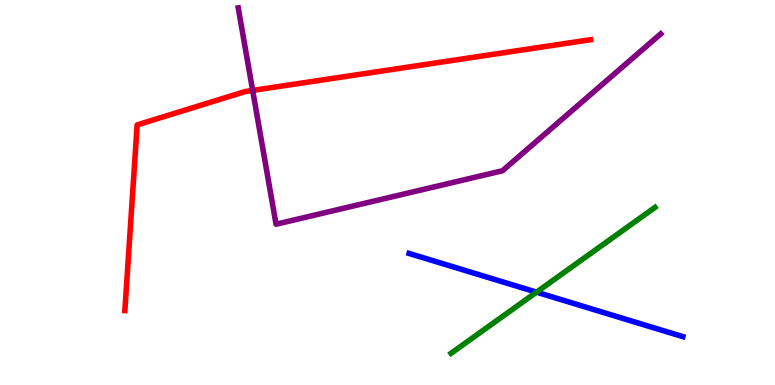[{'lines': ['blue', 'red'], 'intersections': []}, {'lines': ['green', 'red'], 'intersections': []}, {'lines': ['purple', 'red'], 'intersections': [{'x': 3.26, 'y': 7.65}]}, {'lines': ['blue', 'green'], 'intersections': [{'x': 6.92, 'y': 2.41}]}, {'lines': ['blue', 'purple'], 'intersections': []}, {'lines': ['green', 'purple'], 'intersections': []}]